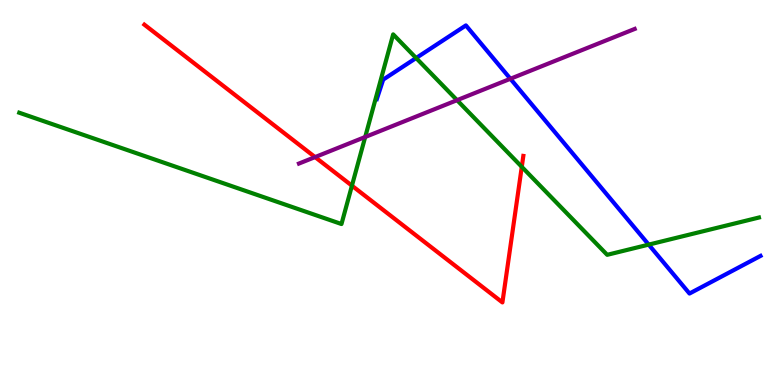[{'lines': ['blue', 'red'], 'intersections': []}, {'lines': ['green', 'red'], 'intersections': [{'x': 4.54, 'y': 5.18}, {'x': 6.73, 'y': 5.67}]}, {'lines': ['purple', 'red'], 'intersections': [{'x': 4.07, 'y': 5.92}]}, {'lines': ['blue', 'green'], 'intersections': [{'x': 5.37, 'y': 8.49}, {'x': 8.37, 'y': 3.65}]}, {'lines': ['blue', 'purple'], 'intersections': [{'x': 6.59, 'y': 7.95}]}, {'lines': ['green', 'purple'], 'intersections': [{'x': 4.71, 'y': 6.44}, {'x': 5.9, 'y': 7.4}]}]